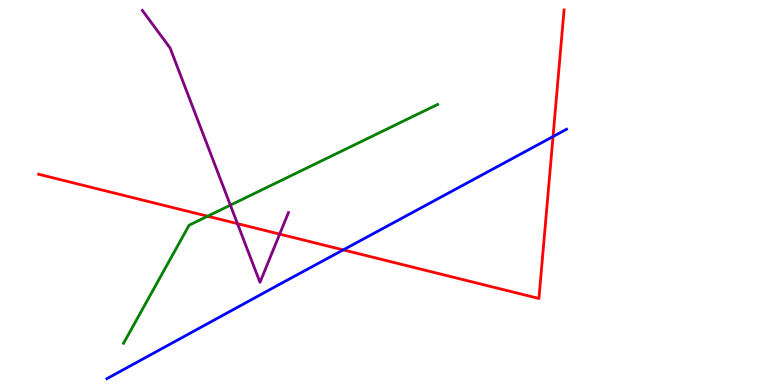[{'lines': ['blue', 'red'], 'intersections': [{'x': 4.43, 'y': 3.51}, {'x': 7.14, 'y': 6.45}]}, {'lines': ['green', 'red'], 'intersections': [{'x': 2.68, 'y': 4.38}]}, {'lines': ['purple', 'red'], 'intersections': [{'x': 3.06, 'y': 4.19}, {'x': 3.61, 'y': 3.92}]}, {'lines': ['blue', 'green'], 'intersections': []}, {'lines': ['blue', 'purple'], 'intersections': []}, {'lines': ['green', 'purple'], 'intersections': [{'x': 2.97, 'y': 4.67}]}]